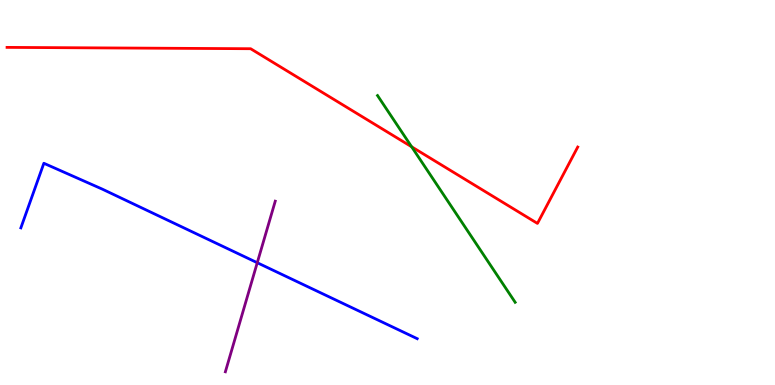[{'lines': ['blue', 'red'], 'intersections': []}, {'lines': ['green', 'red'], 'intersections': [{'x': 5.31, 'y': 6.19}]}, {'lines': ['purple', 'red'], 'intersections': []}, {'lines': ['blue', 'green'], 'intersections': []}, {'lines': ['blue', 'purple'], 'intersections': [{'x': 3.32, 'y': 3.18}]}, {'lines': ['green', 'purple'], 'intersections': []}]